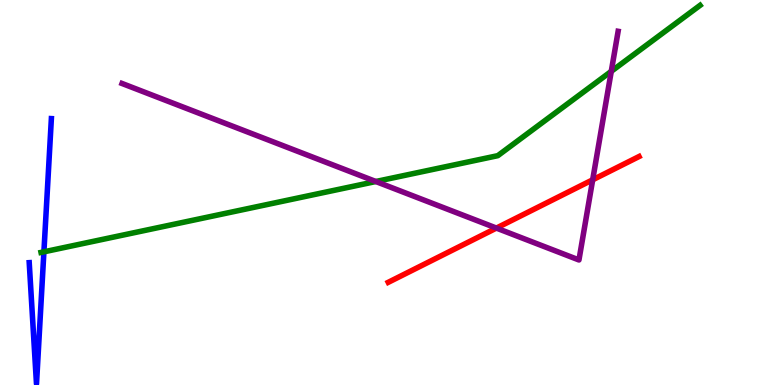[{'lines': ['blue', 'red'], 'intersections': []}, {'lines': ['green', 'red'], 'intersections': []}, {'lines': ['purple', 'red'], 'intersections': [{'x': 6.41, 'y': 4.08}, {'x': 7.65, 'y': 5.33}]}, {'lines': ['blue', 'green'], 'intersections': [{'x': 0.567, 'y': 3.46}]}, {'lines': ['blue', 'purple'], 'intersections': []}, {'lines': ['green', 'purple'], 'intersections': [{'x': 4.85, 'y': 5.29}, {'x': 7.89, 'y': 8.15}]}]